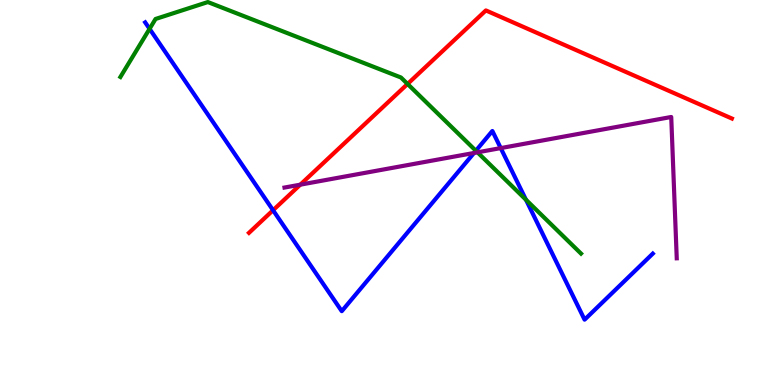[{'lines': ['blue', 'red'], 'intersections': [{'x': 3.52, 'y': 4.54}]}, {'lines': ['green', 'red'], 'intersections': [{'x': 5.26, 'y': 7.82}]}, {'lines': ['purple', 'red'], 'intersections': [{'x': 3.87, 'y': 5.2}]}, {'lines': ['blue', 'green'], 'intersections': [{'x': 1.93, 'y': 9.25}, {'x': 6.14, 'y': 6.08}, {'x': 6.79, 'y': 4.81}]}, {'lines': ['blue', 'purple'], 'intersections': [{'x': 6.12, 'y': 6.03}, {'x': 6.46, 'y': 6.15}]}, {'lines': ['green', 'purple'], 'intersections': [{'x': 6.16, 'y': 6.04}]}]